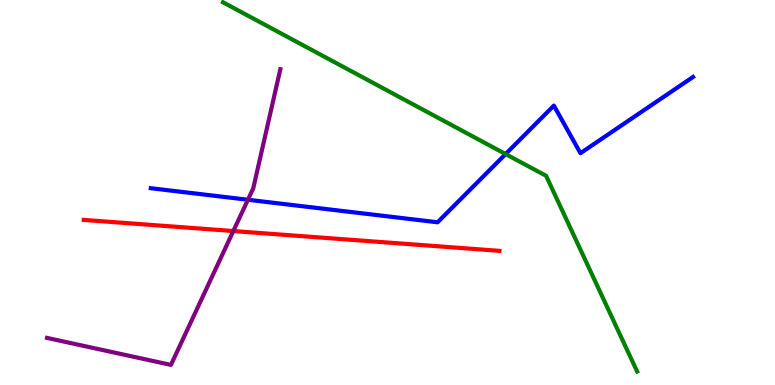[{'lines': ['blue', 'red'], 'intersections': []}, {'lines': ['green', 'red'], 'intersections': []}, {'lines': ['purple', 'red'], 'intersections': [{'x': 3.01, 'y': 4.0}]}, {'lines': ['blue', 'green'], 'intersections': [{'x': 6.52, 'y': 6.0}]}, {'lines': ['blue', 'purple'], 'intersections': [{'x': 3.2, 'y': 4.81}]}, {'lines': ['green', 'purple'], 'intersections': []}]